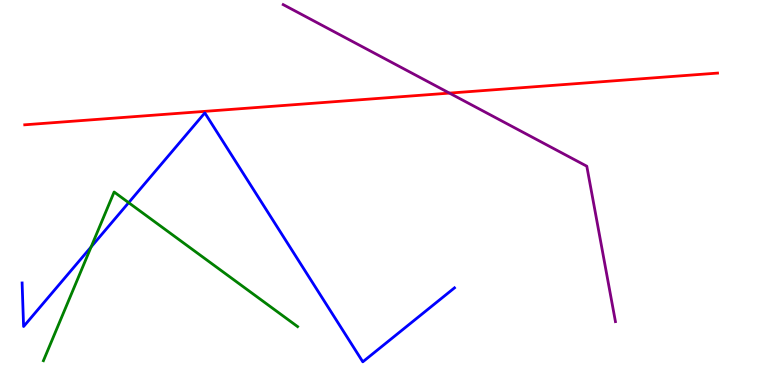[{'lines': ['blue', 'red'], 'intersections': []}, {'lines': ['green', 'red'], 'intersections': []}, {'lines': ['purple', 'red'], 'intersections': [{'x': 5.8, 'y': 7.58}]}, {'lines': ['blue', 'green'], 'intersections': [{'x': 1.18, 'y': 3.59}, {'x': 1.66, 'y': 4.74}]}, {'lines': ['blue', 'purple'], 'intersections': []}, {'lines': ['green', 'purple'], 'intersections': []}]